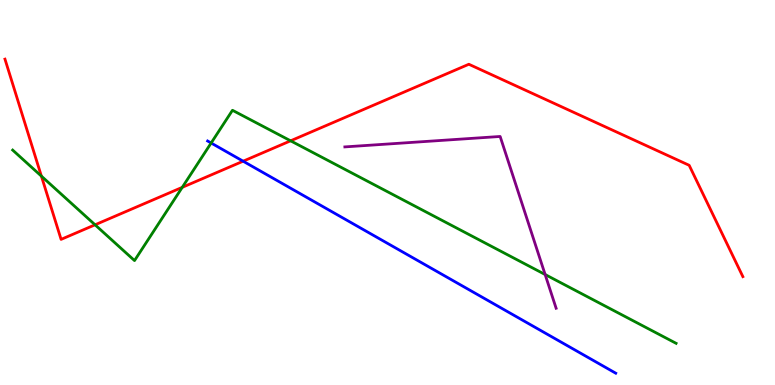[{'lines': ['blue', 'red'], 'intersections': [{'x': 3.14, 'y': 5.81}]}, {'lines': ['green', 'red'], 'intersections': [{'x': 0.534, 'y': 5.43}, {'x': 1.23, 'y': 4.16}, {'x': 2.35, 'y': 5.13}, {'x': 3.75, 'y': 6.34}]}, {'lines': ['purple', 'red'], 'intersections': []}, {'lines': ['blue', 'green'], 'intersections': [{'x': 2.72, 'y': 6.29}]}, {'lines': ['blue', 'purple'], 'intersections': []}, {'lines': ['green', 'purple'], 'intersections': [{'x': 7.03, 'y': 2.87}]}]